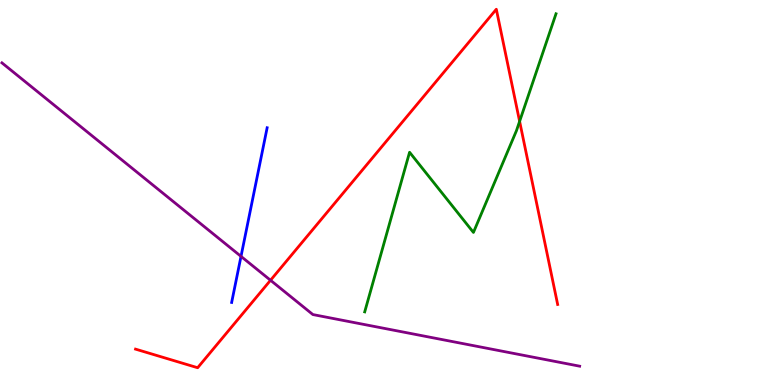[{'lines': ['blue', 'red'], 'intersections': []}, {'lines': ['green', 'red'], 'intersections': [{'x': 6.7, 'y': 6.85}]}, {'lines': ['purple', 'red'], 'intersections': [{'x': 3.49, 'y': 2.72}]}, {'lines': ['blue', 'green'], 'intersections': []}, {'lines': ['blue', 'purple'], 'intersections': [{'x': 3.11, 'y': 3.34}]}, {'lines': ['green', 'purple'], 'intersections': []}]